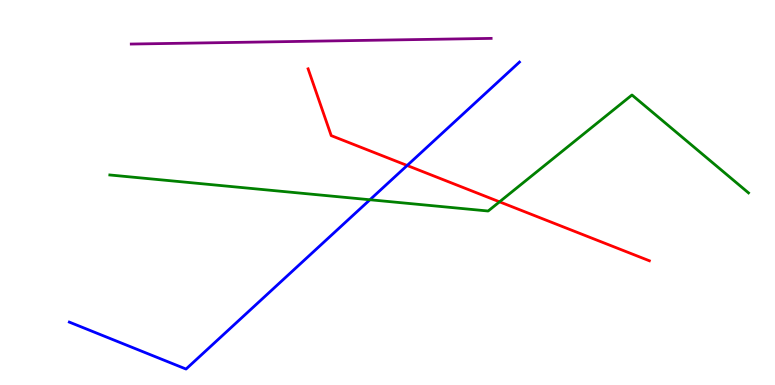[{'lines': ['blue', 'red'], 'intersections': [{'x': 5.25, 'y': 5.7}]}, {'lines': ['green', 'red'], 'intersections': [{'x': 6.45, 'y': 4.76}]}, {'lines': ['purple', 'red'], 'intersections': []}, {'lines': ['blue', 'green'], 'intersections': [{'x': 4.77, 'y': 4.81}]}, {'lines': ['blue', 'purple'], 'intersections': []}, {'lines': ['green', 'purple'], 'intersections': []}]